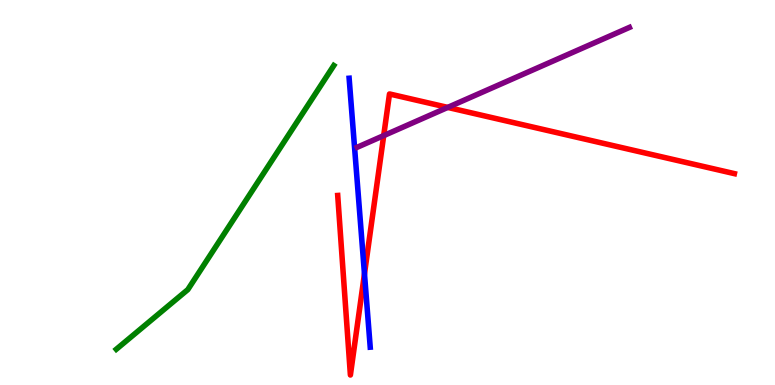[{'lines': ['blue', 'red'], 'intersections': [{'x': 4.7, 'y': 2.89}]}, {'lines': ['green', 'red'], 'intersections': []}, {'lines': ['purple', 'red'], 'intersections': [{'x': 4.95, 'y': 6.48}, {'x': 5.78, 'y': 7.21}]}, {'lines': ['blue', 'green'], 'intersections': []}, {'lines': ['blue', 'purple'], 'intersections': []}, {'lines': ['green', 'purple'], 'intersections': []}]